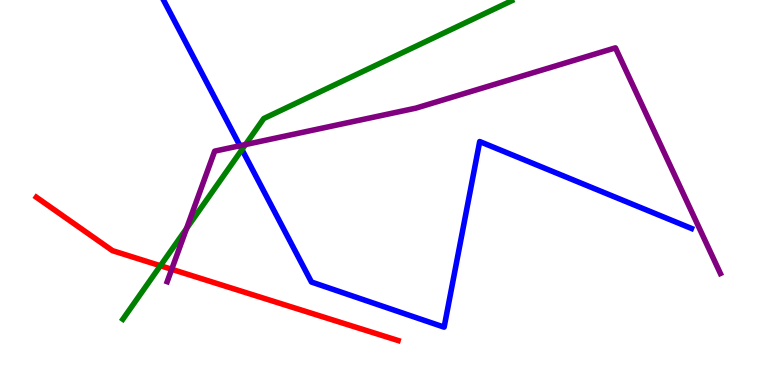[{'lines': ['blue', 'red'], 'intersections': []}, {'lines': ['green', 'red'], 'intersections': [{'x': 2.07, 'y': 3.1}]}, {'lines': ['purple', 'red'], 'intersections': [{'x': 2.22, 'y': 3.01}]}, {'lines': ['blue', 'green'], 'intersections': [{'x': 3.12, 'y': 6.11}]}, {'lines': ['blue', 'purple'], 'intersections': [{'x': 3.1, 'y': 6.21}]}, {'lines': ['green', 'purple'], 'intersections': [{'x': 2.41, 'y': 4.06}, {'x': 3.17, 'y': 6.25}]}]